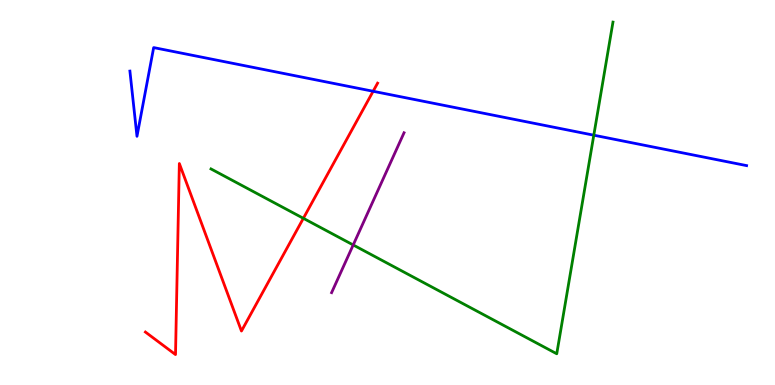[{'lines': ['blue', 'red'], 'intersections': [{'x': 4.81, 'y': 7.63}]}, {'lines': ['green', 'red'], 'intersections': [{'x': 3.91, 'y': 4.33}]}, {'lines': ['purple', 'red'], 'intersections': []}, {'lines': ['blue', 'green'], 'intersections': [{'x': 7.66, 'y': 6.49}]}, {'lines': ['blue', 'purple'], 'intersections': []}, {'lines': ['green', 'purple'], 'intersections': [{'x': 4.56, 'y': 3.64}]}]